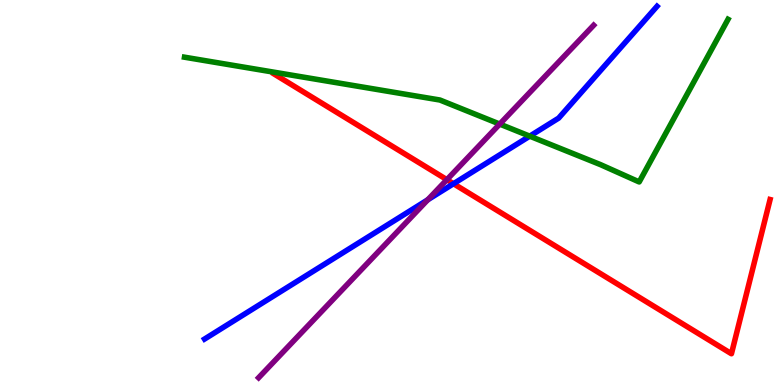[{'lines': ['blue', 'red'], 'intersections': [{'x': 5.85, 'y': 5.23}]}, {'lines': ['green', 'red'], 'intersections': []}, {'lines': ['purple', 'red'], 'intersections': [{'x': 5.77, 'y': 5.33}]}, {'lines': ['blue', 'green'], 'intersections': [{'x': 6.84, 'y': 6.46}]}, {'lines': ['blue', 'purple'], 'intersections': [{'x': 5.52, 'y': 4.81}]}, {'lines': ['green', 'purple'], 'intersections': [{'x': 6.45, 'y': 6.78}]}]